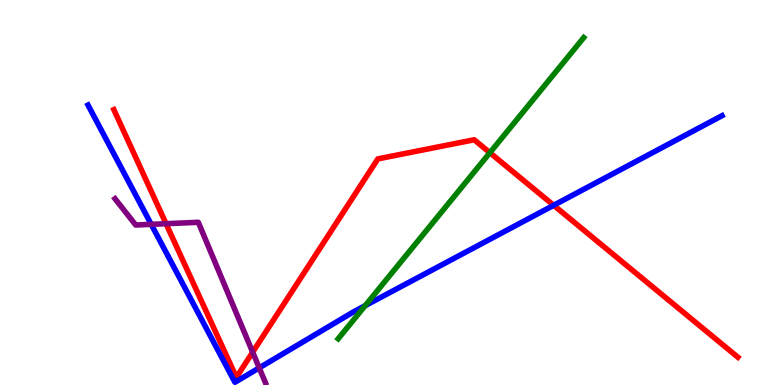[{'lines': ['blue', 'red'], 'intersections': [{'x': 7.14, 'y': 4.67}]}, {'lines': ['green', 'red'], 'intersections': [{'x': 6.32, 'y': 6.03}]}, {'lines': ['purple', 'red'], 'intersections': [{'x': 2.14, 'y': 4.19}, {'x': 3.26, 'y': 0.853}]}, {'lines': ['blue', 'green'], 'intersections': [{'x': 4.71, 'y': 2.06}]}, {'lines': ['blue', 'purple'], 'intersections': [{'x': 1.95, 'y': 4.17}, {'x': 3.34, 'y': 0.445}]}, {'lines': ['green', 'purple'], 'intersections': []}]